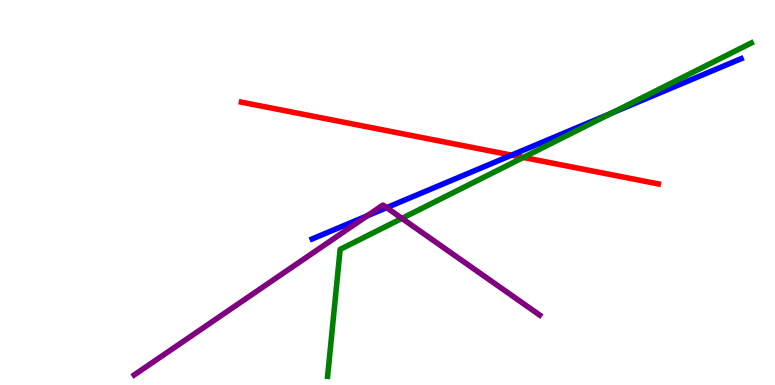[{'lines': ['blue', 'red'], 'intersections': [{'x': 6.6, 'y': 5.97}]}, {'lines': ['green', 'red'], 'intersections': [{'x': 6.75, 'y': 5.91}]}, {'lines': ['purple', 'red'], 'intersections': []}, {'lines': ['blue', 'green'], 'intersections': [{'x': 7.89, 'y': 7.06}]}, {'lines': ['blue', 'purple'], 'intersections': [{'x': 4.74, 'y': 4.39}, {'x': 4.99, 'y': 4.61}]}, {'lines': ['green', 'purple'], 'intersections': [{'x': 5.19, 'y': 4.33}]}]